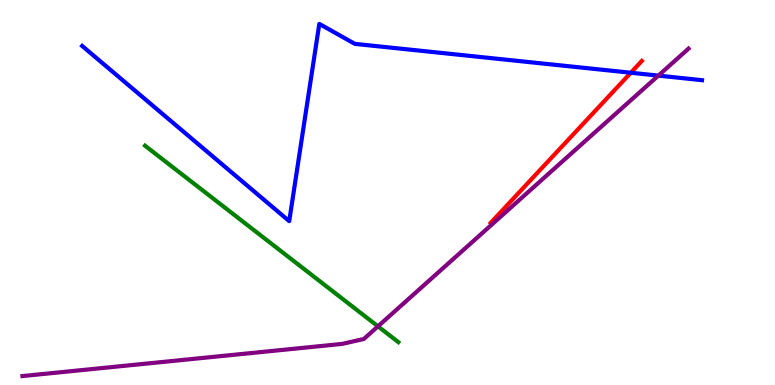[{'lines': ['blue', 'red'], 'intersections': [{'x': 8.14, 'y': 8.11}]}, {'lines': ['green', 'red'], 'intersections': []}, {'lines': ['purple', 'red'], 'intersections': []}, {'lines': ['blue', 'green'], 'intersections': []}, {'lines': ['blue', 'purple'], 'intersections': [{'x': 8.49, 'y': 8.04}]}, {'lines': ['green', 'purple'], 'intersections': [{'x': 4.88, 'y': 1.52}]}]